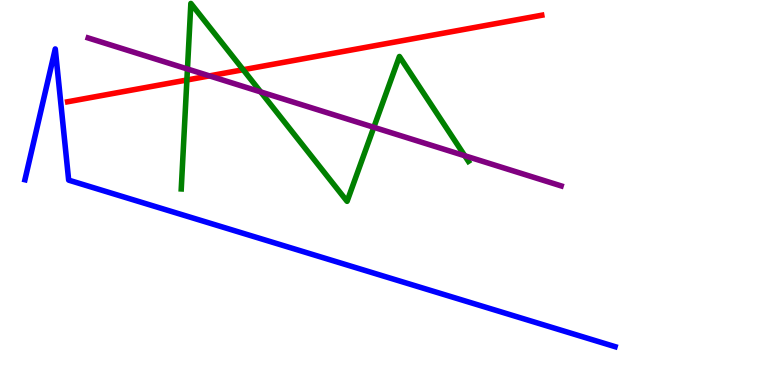[{'lines': ['blue', 'red'], 'intersections': []}, {'lines': ['green', 'red'], 'intersections': [{'x': 2.41, 'y': 7.92}, {'x': 3.14, 'y': 8.19}]}, {'lines': ['purple', 'red'], 'intersections': [{'x': 2.7, 'y': 8.03}]}, {'lines': ['blue', 'green'], 'intersections': []}, {'lines': ['blue', 'purple'], 'intersections': []}, {'lines': ['green', 'purple'], 'intersections': [{'x': 2.42, 'y': 8.21}, {'x': 3.36, 'y': 7.61}, {'x': 4.82, 'y': 6.69}, {'x': 6.0, 'y': 5.95}]}]